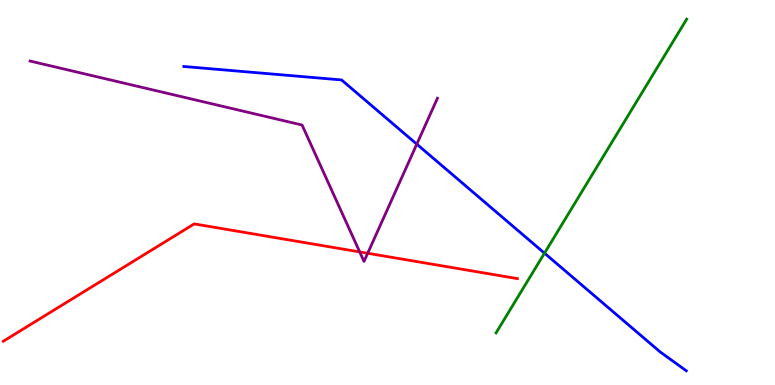[{'lines': ['blue', 'red'], 'intersections': []}, {'lines': ['green', 'red'], 'intersections': []}, {'lines': ['purple', 'red'], 'intersections': [{'x': 4.64, 'y': 3.46}, {'x': 4.74, 'y': 3.42}]}, {'lines': ['blue', 'green'], 'intersections': [{'x': 7.03, 'y': 3.42}]}, {'lines': ['blue', 'purple'], 'intersections': [{'x': 5.38, 'y': 6.26}]}, {'lines': ['green', 'purple'], 'intersections': []}]